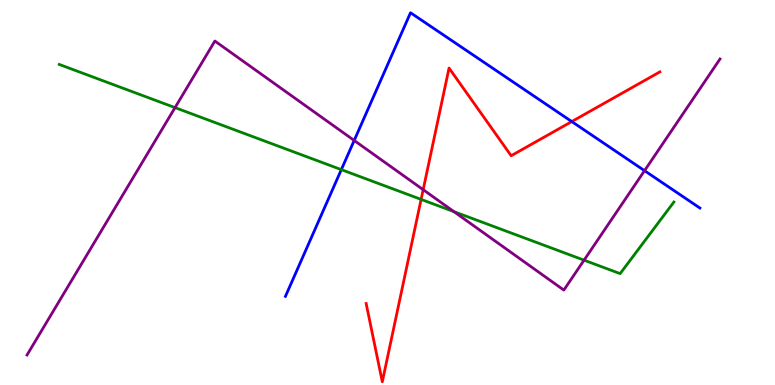[{'lines': ['blue', 'red'], 'intersections': [{'x': 7.38, 'y': 6.84}]}, {'lines': ['green', 'red'], 'intersections': [{'x': 5.43, 'y': 4.82}]}, {'lines': ['purple', 'red'], 'intersections': [{'x': 5.46, 'y': 5.07}]}, {'lines': ['blue', 'green'], 'intersections': [{'x': 4.4, 'y': 5.59}]}, {'lines': ['blue', 'purple'], 'intersections': [{'x': 4.57, 'y': 6.35}, {'x': 8.32, 'y': 5.57}]}, {'lines': ['green', 'purple'], 'intersections': [{'x': 2.26, 'y': 7.2}, {'x': 5.86, 'y': 4.5}, {'x': 7.54, 'y': 3.24}]}]